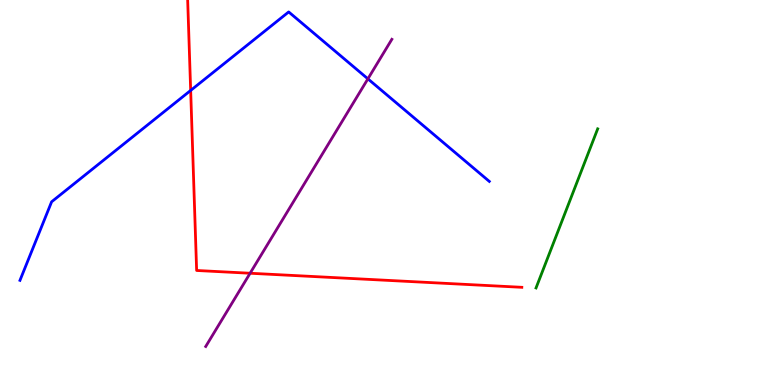[{'lines': ['blue', 'red'], 'intersections': [{'x': 2.46, 'y': 7.65}]}, {'lines': ['green', 'red'], 'intersections': []}, {'lines': ['purple', 'red'], 'intersections': [{'x': 3.23, 'y': 2.9}]}, {'lines': ['blue', 'green'], 'intersections': []}, {'lines': ['blue', 'purple'], 'intersections': [{'x': 4.75, 'y': 7.95}]}, {'lines': ['green', 'purple'], 'intersections': []}]